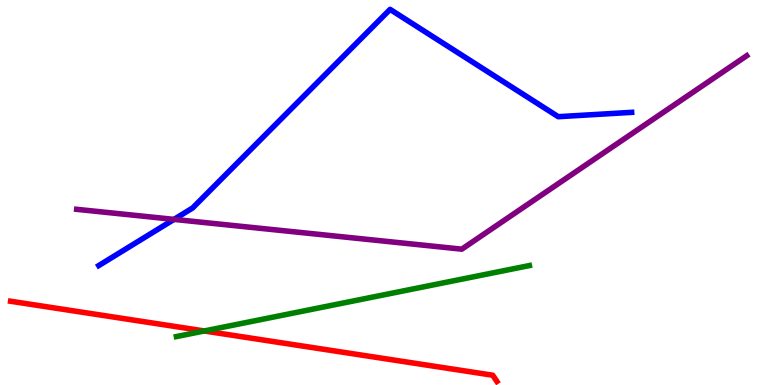[{'lines': ['blue', 'red'], 'intersections': []}, {'lines': ['green', 'red'], 'intersections': [{'x': 2.64, 'y': 1.4}]}, {'lines': ['purple', 'red'], 'intersections': []}, {'lines': ['blue', 'green'], 'intersections': []}, {'lines': ['blue', 'purple'], 'intersections': [{'x': 2.25, 'y': 4.3}]}, {'lines': ['green', 'purple'], 'intersections': []}]